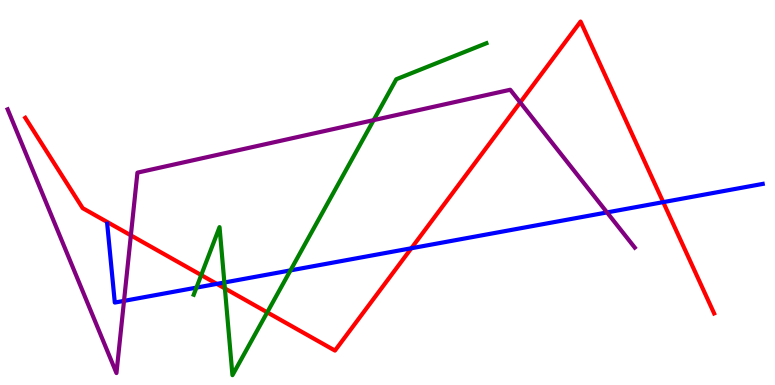[{'lines': ['blue', 'red'], 'intersections': [{'x': 2.8, 'y': 2.63}, {'x': 5.31, 'y': 3.55}, {'x': 8.56, 'y': 4.75}]}, {'lines': ['green', 'red'], 'intersections': [{'x': 2.6, 'y': 2.86}, {'x': 2.9, 'y': 2.51}, {'x': 3.45, 'y': 1.89}]}, {'lines': ['purple', 'red'], 'intersections': [{'x': 1.69, 'y': 3.89}, {'x': 6.71, 'y': 7.34}]}, {'lines': ['blue', 'green'], 'intersections': [{'x': 2.53, 'y': 2.53}, {'x': 2.9, 'y': 2.66}, {'x': 3.75, 'y': 2.98}]}, {'lines': ['blue', 'purple'], 'intersections': [{'x': 1.6, 'y': 2.19}, {'x': 7.83, 'y': 4.48}]}, {'lines': ['green', 'purple'], 'intersections': [{'x': 4.82, 'y': 6.88}]}]